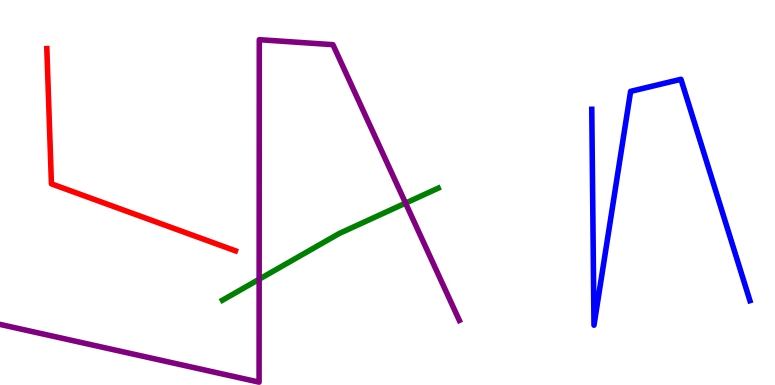[{'lines': ['blue', 'red'], 'intersections': []}, {'lines': ['green', 'red'], 'intersections': []}, {'lines': ['purple', 'red'], 'intersections': []}, {'lines': ['blue', 'green'], 'intersections': []}, {'lines': ['blue', 'purple'], 'intersections': []}, {'lines': ['green', 'purple'], 'intersections': [{'x': 3.34, 'y': 2.75}, {'x': 5.23, 'y': 4.72}]}]